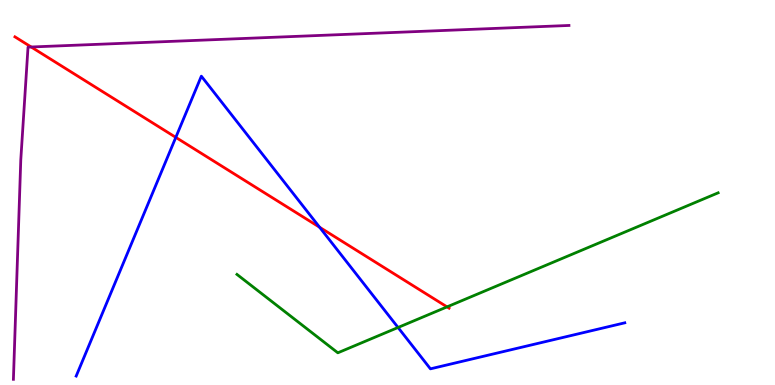[{'lines': ['blue', 'red'], 'intersections': [{'x': 2.27, 'y': 6.43}, {'x': 4.12, 'y': 4.1}]}, {'lines': ['green', 'red'], 'intersections': [{'x': 5.77, 'y': 2.03}]}, {'lines': ['purple', 'red'], 'intersections': [{'x': 0.402, 'y': 8.78}]}, {'lines': ['blue', 'green'], 'intersections': [{'x': 5.14, 'y': 1.49}]}, {'lines': ['blue', 'purple'], 'intersections': []}, {'lines': ['green', 'purple'], 'intersections': []}]